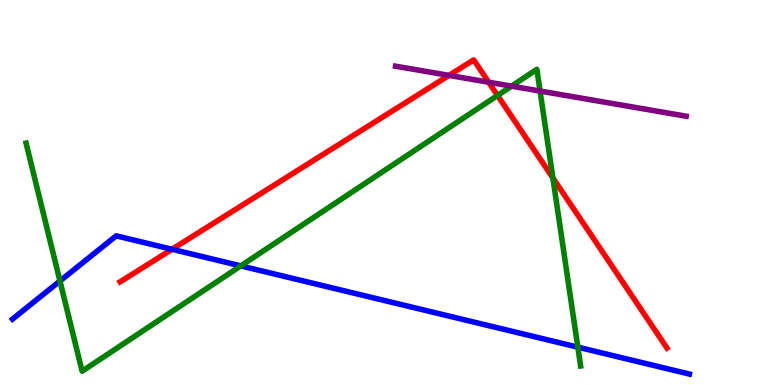[{'lines': ['blue', 'red'], 'intersections': [{'x': 2.22, 'y': 3.52}]}, {'lines': ['green', 'red'], 'intersections': [{'x': 6.42, 'y': 7.52}, {'x': 7.13, 'y': 5.38}]}, {'lines': ['purple', 'red'], 'intersections': [{'x': 5.79, 'y': 8.04}, {'x': 6.31, 'y': 7.86}]}, {'lines': ['blue', 'green'], 'intersections': [{'x': 0.774, 'y': 2.7}, {'x': 3.11, 'y': 3.09}, {'x': 7.46, 'y': 0.983}]}, {'lines': ['blue', 'purple'], 'intersections': []}, {'lines': ['green', 'purple'], 'intersections': [{'x': 6.6, 'y': 7.76}, {'x': 6.97, 'y': 7.63}]}]